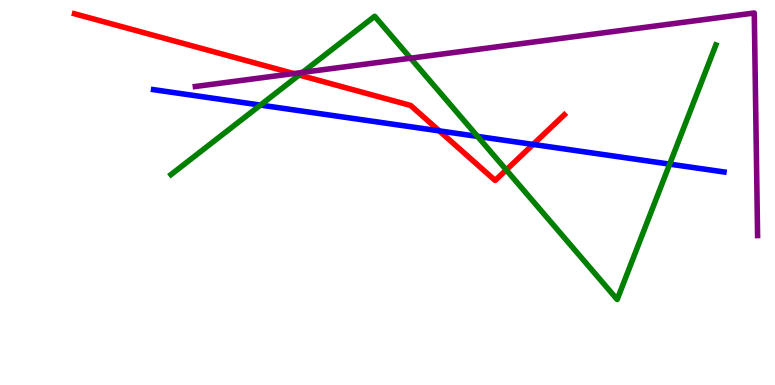[{'lines': ['blue', 'red'], 'intersections': [{'x': 5.67, 'y': 6.6}, {'x': 6.88, 'y': 6.25}]}, {'lines': ['green', 'red'], 'intersections': [{'x': 3.86, 'y': 8.05}, {'x': 6.53, 'y': 5.59}]}, {'lines': ['purple', 'red'], 'intersections': [{'x': 3.79, 'y': 8.09}]}, {'lines': ['blue', 'green'], 'intersections': [{'x': 3.36, 'y': 7.27}, {'x': 6.16, 'y': 6.46}, {'x': 8.64, 'y': 5.74}]}, {'lines': ['blue', 'purple'], 'intersections': []}, {'lines': ['green', 'purple'], 'intersections': [{'x': 3.9, 'y': 8.12}, {'x': 5.3, 'y': 8.49}]}]